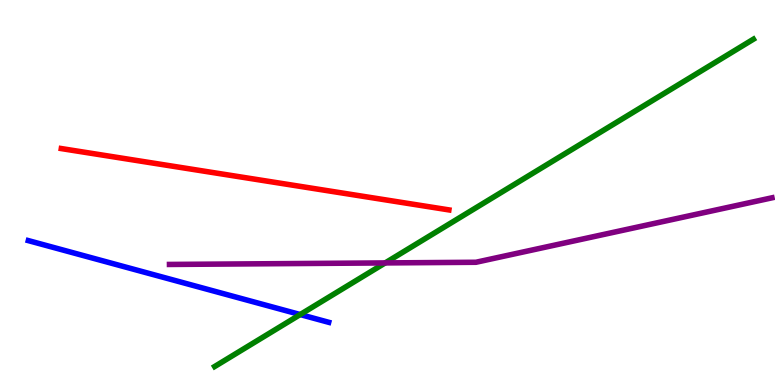[{'lines': ['blue', 'red'], 'intersections': []}, {'lines': ['green', 'red'], 'intersections': []}, {'lines': ['purple', 'red'], 'intersections': []}, {'lines': ['blue', 'green'], 'intersections': [{'x': 3.87, 'y': 1.83}]}, {'lines': ['blue', 'purple'], 'intersections': []}, {'lines': ['green', 'purple'], 'intersections': [{'x': 4.97, 'y': 3.17}]}]